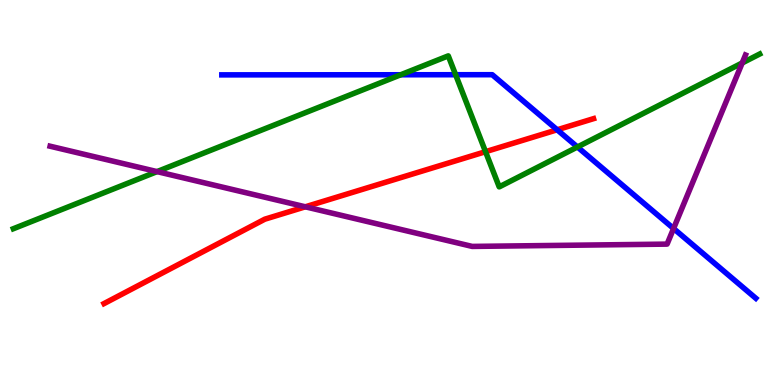[{'lines': ['blue', 'red'], 'intersections': [{'x': 7.19, 'y': 6.63}]}, {'lines': ['green', 'red'], 'intersections': [{'x': 6.26, 'y': 6.06}]}, {'lines': ['purple', 'red'], 'intersections': [{'x': 3.94, 'y': 4.63}]}, {'lines': ['blue', 'green'], 'intersections': [{'x': 5.17, 'y': 8.06}, {'x': 5.88, 'y': 8.06}, {'x': 7.45, 'y': 6.18}]}, {'lines': ['blue', 'purple'], 'intersections': [{'x': 8.69, 'y': 4.06}]}, {'lines': ['green', 'purple'], 'intersections': [{'x': 2.03, 'y': 5.54}, {'x': 9.58, 'y': 8.36}]}]